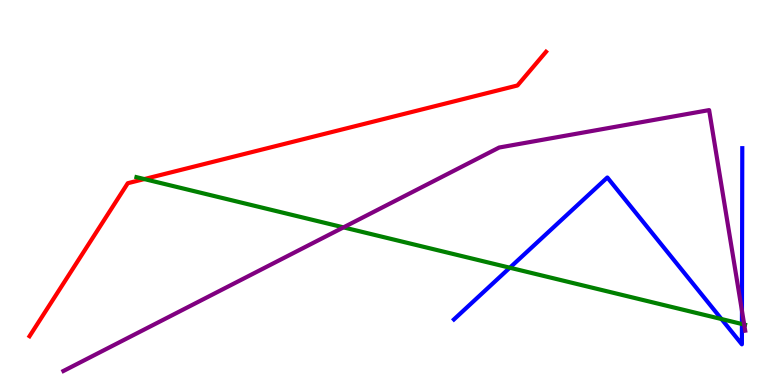[{'lines': ['blue', 'red'], 'intersections': []}, {'lines': ['green', 'red'], 'intersections': [{'x': 1.86, 'y': 5.35}]}, {'lines': ['purple', 'red'], 'intersections': []}, {'lines': ['blue', 'green'], 'intersections': [{'x': 6.58, 'y': 3.05}, {'x': 9.31, 'y': 1.71}, {'x': 9.57, 'y': 1.58}]}, {'lines': ['blue', 'purple'], 'intersections': [{'x': 9.57, 'y': 1.93}]}, {'lines': ['green', 'purple'], 'intersections': [{'x': 4.43, 'y': 4.09}, {'x': 9.6, 'y': 1.57}]}]